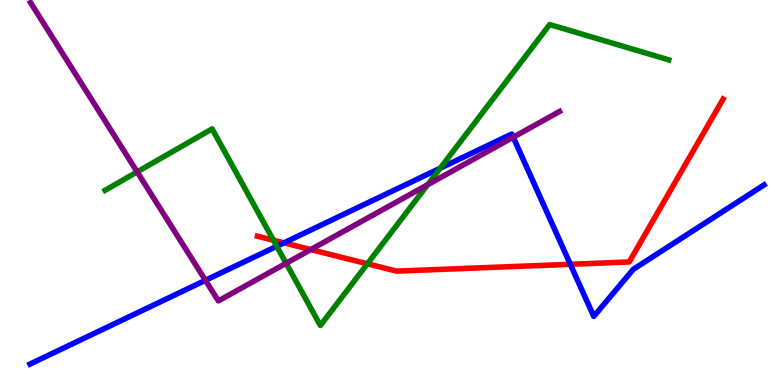[{'lines': ['blue', 'red'], 'intersections': [{'x': 3.66, 'y': 3.69}, {'x': 7.36, 'y': 3.14}]}, {'lines': ['green', 'red'], 'intersections': [{'x': 3.53, 'y': 3.76}, {'x': 4.74, 'y': 3.15}]}, {'lines': ['purple', 'red'], 'intersections': [{'x': 4.01, 'y': 3.52}]}, {'lines': ['blue', 'green'], 'intersections': [{'x': 3.57, 'y': 3.6}, {'x': 5.68, 'y': 5.63}]}, {'lines': ['blue', 'purple'], 'intersections': [{'x': 2.65, 'y': 2.72}, {'x': 6.62, 'y': 6.44}]}, {'lines': ['green', 'purple'], 'intersections': [{'x': 1.77, 'y': 5.53}, {'x': 3.69, 'y': 3.16}, {'x': 5.52, 'y': 5.2}]}]